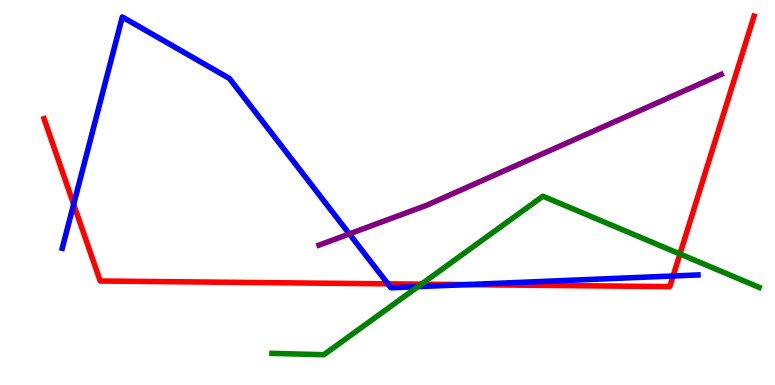[{'lines': ['blue', 'red'], 'intersections': [{'x': 0.95, 'y': 4.69}, {'x': 5.01, 'y': 2.63}, {'x': 6.02, 'y': 2.61}, {'x': 8.69, 'y': 2.83}]}, {'lines': ['green', 'red'], 'intersections': [{'x': 5.44, 'y': 2.62}, {'x': 8.77, 'y': 3.4}]}, {'lines': ['purple', 'red'], 'intersections': []}, {'lines': ['blue', 'green'], 'intersections': [{'x': 5.39, 'y': 2.55}]}, {'lines': ['blue', 'purple'], 'intersections': [{'x': 4.51, 'y': 3.92}]}, {'lines': ['green', 'purple'], 'intersections': []}]